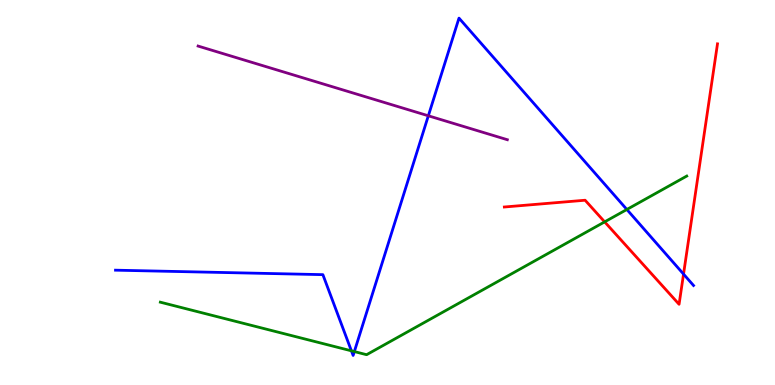[{'lines': ['blue', 'red'], 'intersections': [{'x': 8.82, 'y': 2.88}]}, {'lines': ['green', 'red'], 'intersections': [{'x': 7.8, 'y': 4.24}]}, {'lines': ['purple', 'red'], 'intersections': []}, {'lines': ['blue', 'green'], 'intersections': [{'x': 4.53, 'y': 0.888}, {'x': 4.57, 'y': 0.868}, {'x': 8.09, 'y': 4.56}]}, {'lines': ['blue', 'purple'], 'intersections': [{'x': 5.53, 'y': 6.99}]}, {'lines': ['green', 'purple'], 'intersections': []}]